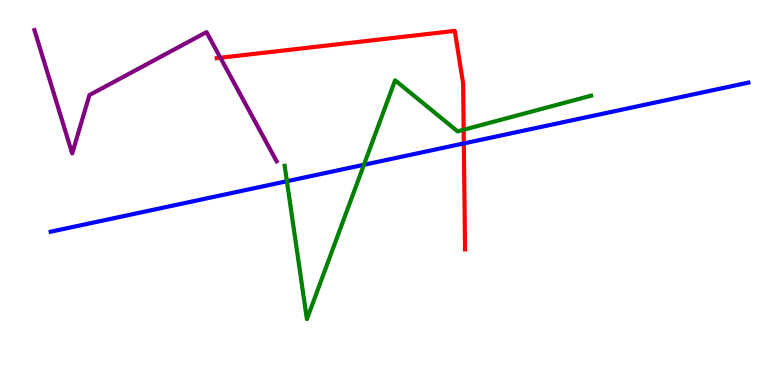[{'lines': ['blue', 'red'], 'intersections': [{'x': 5.98, 'y': 6.27}]}, {'lines': ['green', 'red'], 'intersections': [{'x': 5.98, 'y': 6.63}]}, {'lines': ['purple', 'red'], 'intersections': [{'x': 2.84, 'y': 8.5}]}, {'lines': ['blue', 'green'], 'intersections': [{'x': 3.7, 'y': 5.29}, {'x': 4.7, 'y': 5.72}]}, {'lines': ['blue', 'purple'], 'intersections': []}, {'lines': ['green', 'purple'], 'intersections': []}]